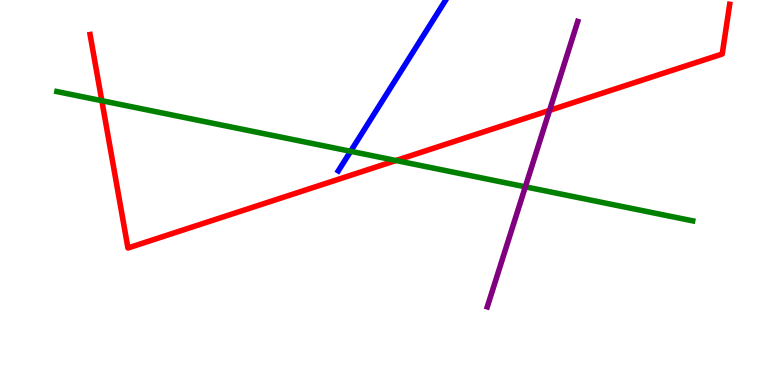[{'lines': ['blue', 'red'], 'intersections': []}, {'lines': ['green', 'red'], 'intersections': [{'x': 1.31, 'y': 7.38}, {'x': 5.11, 'y': 5.83}]}, {'lines': ['purple', 'red'], 'intersections': [{'x': 7.09, 'y': 7.13}]}, {'lines': ['blue', 'green'], 'intersections': [{'x': 4.52, 'y': 6.07}]}, {'lines': ['blue', 'purple'], 'intersections': []}, {'lines': ['green', 'purple'], 'intersections': [{'x': 6.78, 'y': 5.15}]}]